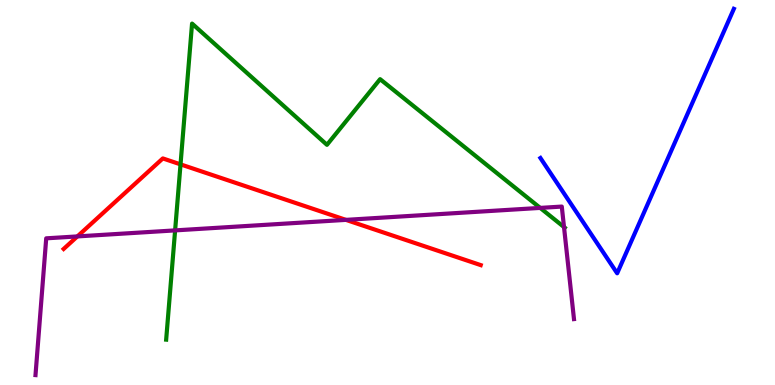[{'lines': ['blue', 'red'], 'intersections': []}, {'lines': ['green', 'red'], 'intersections': [{'x': 2.33, 'y': 5.73}]}, {'lines': ['purple', 'red'], 'intersections': [{'x': 0.998, 'y': 3.86}, {'x': 4.46, 'y': 4.29}]}, {'lines': ['blue', 'green'], 'intersections': []}, {'lines': ['blue', 'purple'], 'intersections': []}, {'lines': ['green', 'purple'], 'intersections': [{'x': 2.26, 'y': 4.02}, {'x': 6.97, 'y': 4.6}, {'x': 7.28, 'y': 4.1}]}]